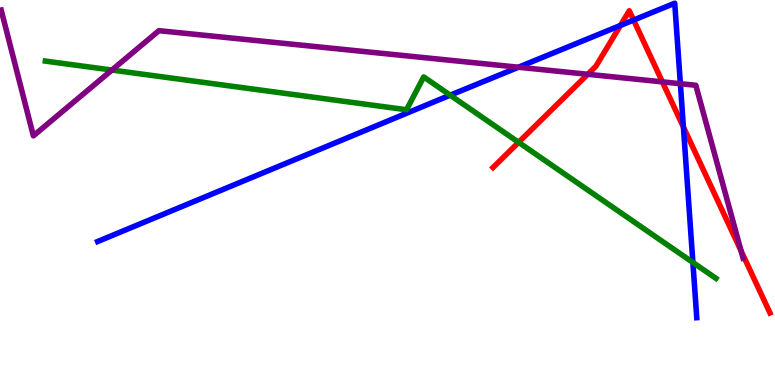[{'lines': ['blue', 'red'], 'intersections': [{'x': 8.01, 'y': 9.34}, {'x': 8.18, 'y': 9.48}, {'x': 8.82, 'y': 6.7}]}, {'lines': ['green', 'red'], 'intersections': [{'x': 6.69, 'y': 6.3}]}, {'lines': ['purple', 'red'], 'intersections': [{'x': 7.58, 'y': 8.07}, {'x': 8.55, 'y': 7.87}, {'x': 9.56, 'y': 3.49}]}, {'lines': ['blue', 'green'], 'intersections': [{'x': 5.81, 'y': 7.53}, {'x': 8.94, 'y': 3.18}]}, {'lines': ['blue', 'purple'], 'intersections': [{'x': 6.69, 'y': 8.25}, {'x': 8.78, 'y': 7.83}]}, {'lines': ['green', 'purple'], 'intersections': [{'x': 1.44, 'y': 8.18}]}]